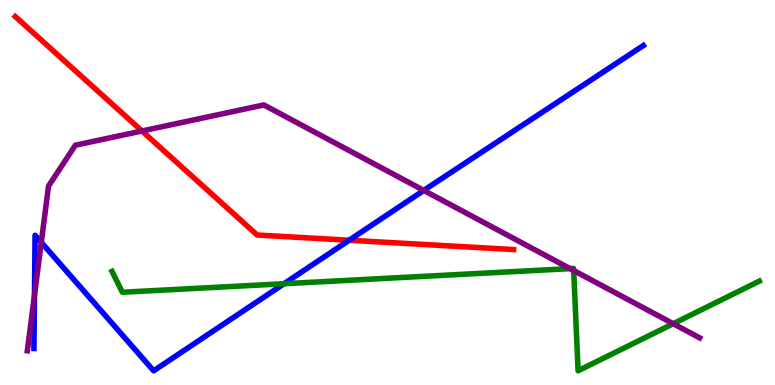[{'lines': ['blue', 'red'], 'intersections': [{'x': 4.51, 'y': 3.76}]}, {'lines': ['green', 'red'], 'intersections': []}, {'lines': ['purple', 'red'], 'intersections': [{'x': 1.83, 'y': 6.6}]}, {'lines': ['blue', 'green'], 'intersections': [{'x': 3.66, 'y': 2.63}]}, {'lines': ['blue', 'purple'], 'intersections': [{'x': 0.445, 'y': 2.33}, {'x': 0.533, 'y': 3.7}, {'x': 5.47, 'y': 5.05}]}, {'lines': ['green', 'purple'], 'intersections': [{'x': 7.36, 'y': 3.02}, {'x': 7.4, 'y': 2.97}, {'x': 8.69, 'y': 1.59}]}]